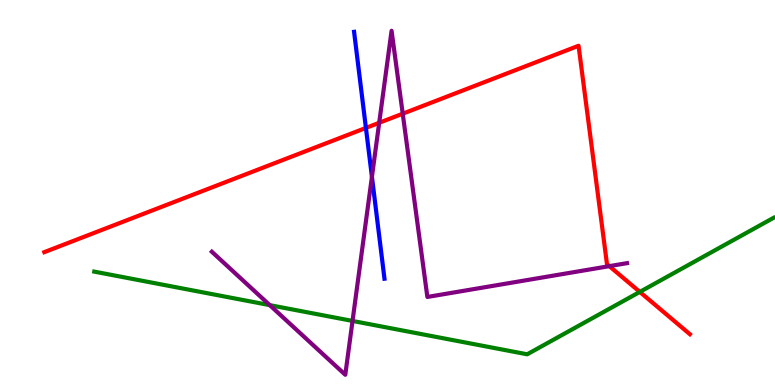[{'lines': ['blue', 'red'], 'intersections': [{'x': 4.72, 'y': 6.68}]}, {'lines': ['green', 'red'], 'intersections': [{'x': 8.26, 'y': 2.42}]}, {'lines': ['purple', 'red'], 'intersections': [{'x': 4.89, 'y': 6.81}, {'x': 5.2, 'y': 7.05}, {'x': 7.86, 'y': 3.09}]}, {'lines': ['blue', 'green'], 'intersections': []}, {'lines': ['blue', 'purple'], 'intersections': [{'x': 4.8, 'y': 5.41}]}, {'lines': ['green', 'purple'], 'intersections': [{'x': 3.48, 'y': 2.07}, {'x': 4.55, 'y': 1.66}]}]